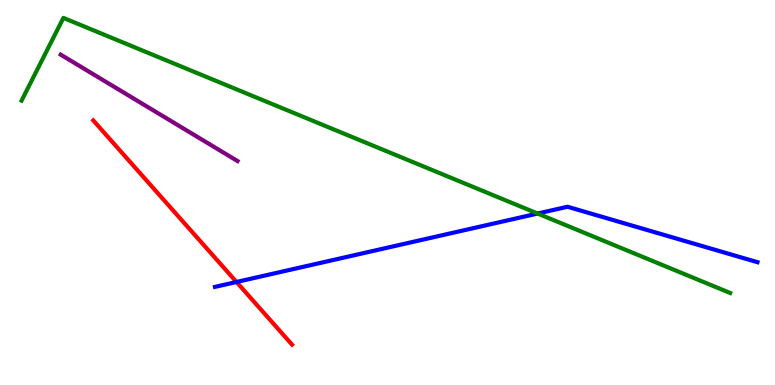[{'lines': ['blue', 'red'], 'intersections': [{'x': 3.05, 'y': 2.68}]}, {'lines': ['green', 'red'], 'intersections': []}, {'lines': ['purple', 'red'], 'intersections': []}, {'lines': ['blue', 'green'], 'intersections': [{'x': 6.94, 'y': 4.45}]}, {'lines': ['blue', 'purple'], 'intersections': []}, {'lines': ['green', 'purple'], 'intersections': []}]